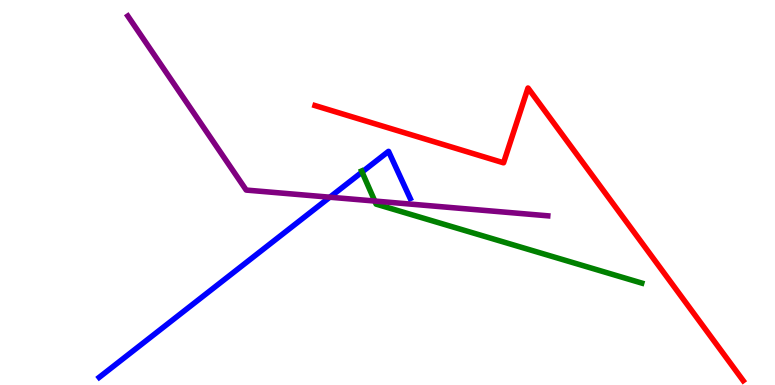[{'lines': ['blue', 'red'], 'intersections': []}, {'lines': ['green', 'red'], 'intersections': []}, {'lines': ['purple', 'red'], 'intersections': []}, {'lines': ['blue', 'green'], 'intersections': [{'x': 4.67, 'y': 5.53}]}, {'lines': ['blue', 'purple'], 'intersections': [{'x': 4.26, 'y': 4.88}]}, {'lines': ['green', 'purple'], 'intersections': [{'x': 4.84, 'y': 4.78}]}]